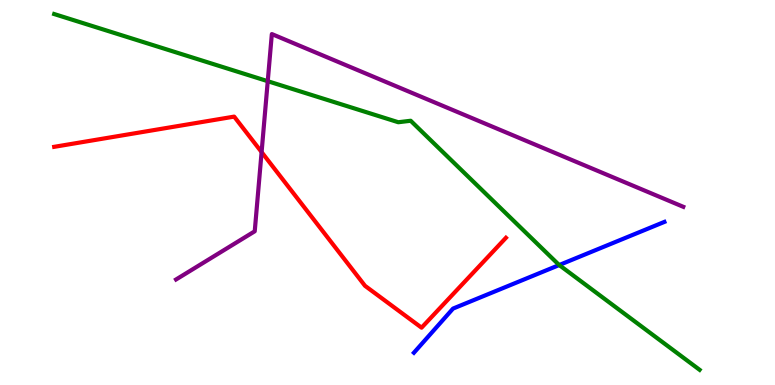[{'lines': ['blue', 'red'], 'intersections': []}, {'lines': ['green', 'red'], 'intersections': []}, {'lines': ['purple', 'red'], 'intersections': [{'x': 3.38, 'y': 6.05}]}, {'lines': ['blue', 'green'], 'intersections': [{'x': 7.22, 'y': 3.12}]}, {'lines': ['blue', 'purple'], 'intersections': []}, {'lines': ['green', 'purple'], 'intersections': [{'x': 3.45, 'y': 7.89}]}]